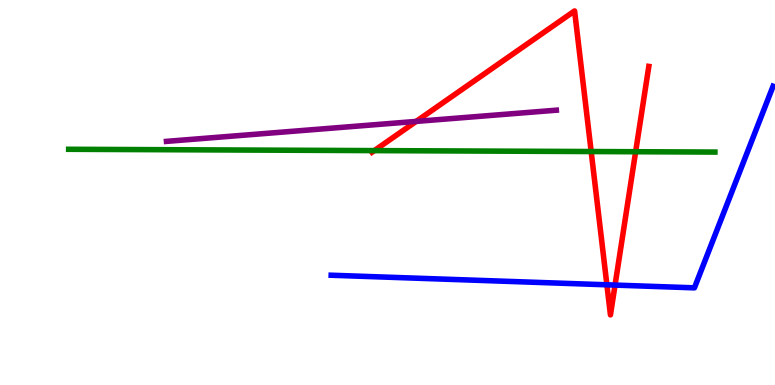[{'lines': ['blue', 'red'], 'intersections': [{'x': 7.83, 'y': 2.6}, {'x': 7.94, 'y': 2.6}]}, {'lines': ['green', 'red'], 'intersections': [{'x': 4.83, 'y': 6.09}, {'x': 7.63, 'y': 6.06}, {'x': 8.2, 'y': 6.06}]}, {'lines': ['purple', 'red'], 'intersections': [{'x': 5.37, 'y': 6.85}]}, {'lines': ['blue', 'green'], 'intersections': []}, {'lines': ['blue', 'purple'], 'intersections': []}, {'lines': ['green', 'purple'], 'intersections': []}]